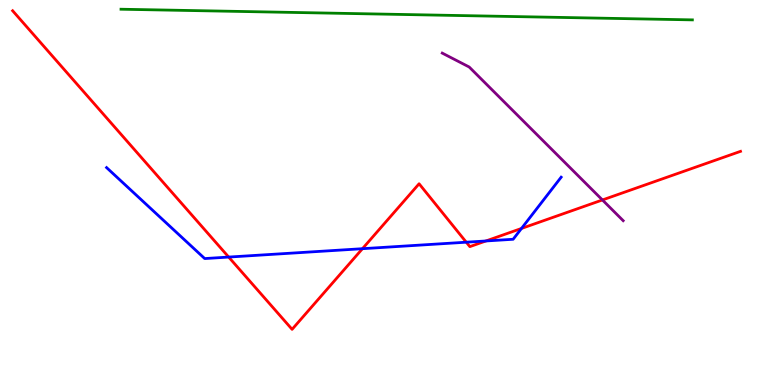[{'lines': ['blue', 'red'], 'intersections': [{'x': 2.95, 'y': 3.32}, {'x': 4.68, 'y': 3.54}, {'x': 6.02, 'y': 3.71}, {'x': 6.27, 'y': 3.74}, {'x': 6.73, 'y': 4.07}]}, {'lines': ['green', 'red'], 'intersections': []}, {'lines': ['purple', 'red'], 'intersections': [{'x': 7.77, 'y': 4.81}]}, {'lines': ['blue', 'green'], 'intersections': []}, {'lines': ['blue', 'purple'], 'intersections': []}, {'lines': ['green', 'purple'], 'intersections': []}]